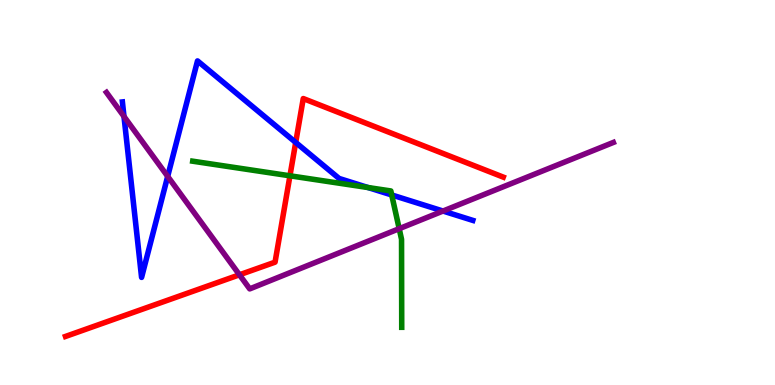[{'lines': ['blue', 'red'], 'intersections': [{'x': 3.82, 'y': 6.3}]}, {'lines': ['green', 'red'], 'intersections': [{'x': 3.74, 'y': 5.43}]}, {'lines': ['purple', 'red'], 'intersections': [{'x': 3.09, 'y': 2.86}]}, {'lines': ['blue', 'green'], 'intersections': [{'x': 4.75, 'y': 5.13}, {'x': 5.05, 'y': 4.94}]}, {'lines': ['blue', 'purple'], 'intersections': [{'x': 1.6, 'y': 6.97}, {'x': 2.16, 'y': 5.42}, {'x': 5.72, 'y': 4.52}]}, {'lines': ['green', 'purple'], 'intersections': [{'x': 5.15, 'y': 4.06}]}]